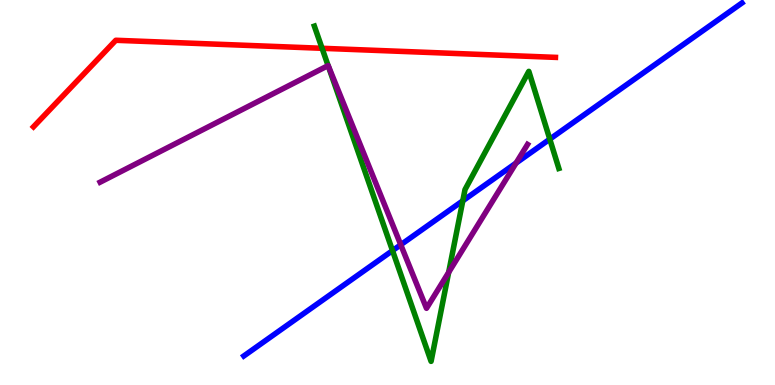[{'lines': ['blue', 'red'], 'intersections': []}, {'lines': ['green', 'red'], 'intersections': [{'x': 4.16, 'y': 8.75}]}, {'lines': ['purple', 'red'], 'intersections': []}, {'lines': ['blue', 'green'], 'intersections': [{'x': 5.06, 'y': 3.49}, {'x': 5.97, 'y': 4.78}, {'x': 7.09, 'y': 6.39}]}, {'lines': ['blue', 'purple'], 'intersections': [{'x': 5.17, 'y': 3.64}, {'x': 6.66, 'y': 5.77}]}, {'lines': ['green', 'purple'], 'intersections': [{'x': 4.23, 'y': 8.3}, {'x': 5.79, 'y': 2.93}]}]